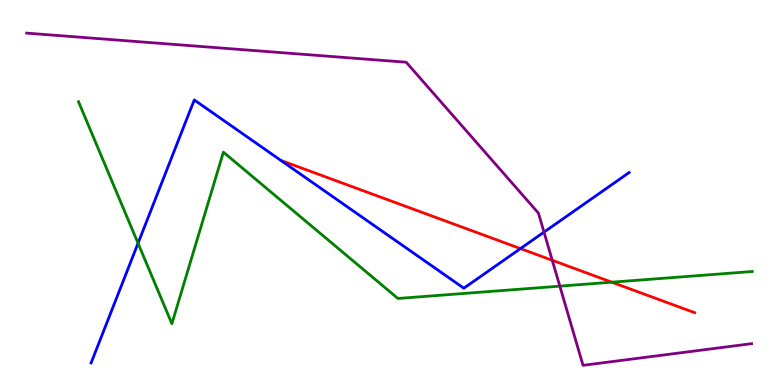[{'lines': ['blue', 'red'], 'intersections': [{'x': 6.72, 'y': 3.54}]}, {'lines': ['green', 'red'], 'intersections': [{'x': 7.89, 'y': 2.67}]}, {'lines': ['purple', 'red'], 'intersections': [{'x': 7.13, 'y': 3.24}]}, {'lines': ['blue', 'green'], 'intersections': [{'x': 1.78, 'y': 3.68}]}, {'lines': ['blue', 'purple'], 'intersections': [{'x': 7.02, 'y': 3.97}]}, {'lines': ['green', 'purple'], 'intersections': [{'x': 7.22, 'y': 2.57}]}]